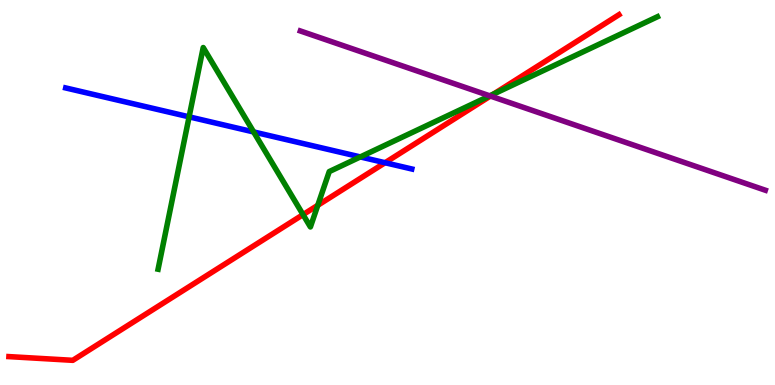[{'lines': ['blue', 'red'], 'intersections': [{'x': 4.97, 'y': 5.77}]}, {'lines': ['green', 'red'], 'intersections': [{'x': 3.91, 'y': 4.43}, {'x': 4.1, 'y': 4.67}, {'x': 6.37, 'y': 7.56}]}, {'lines': ['purple', 'red'], 'intersections': [{'x': 6.33, 'y': 7.5}]}, {'lines': ['blue', 'green'], 'intersections': [{'x': 2.44, 'y': 6.97}, {'x': 3.27, 'y': 6.57}, {'x': 4.65, 'y': 5.92}]}, {'lines': ['blue', 'purple'], 'intersections': []}, {'lines': ['green', 'purple'], 'intersections': [{'x': 6.32, 'y': 7.51}]}]